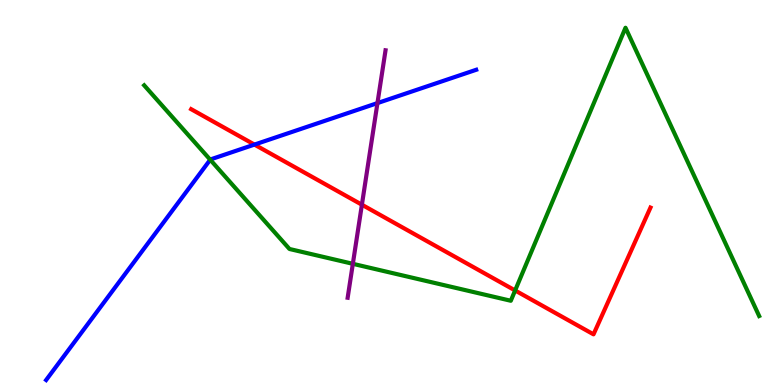[{'lines': ['blue', 'red'], 'intersections': [{'x': 3.28, 'y': 6.24}]}, {'lines': ['green', 'red'], 'intersections': [{'x': 6.65, 'y': 2.46}]}, {'lines': ['purple', 'red'], 'intersections': [{'x': 4.67, 'y': 4.68}]}, {'lines': ['blue', 'green'], 'intersections': [{'x': 2.71, 'y': 5.85}]}, {'lines': ['blue', 'purple'], 'intersections': [{'x': 4.87, 'y': 7.32}]}, {'lines': ['green', 'purple'], 'intersections': [{'x': 4.55, 'y': 3.15}]}]